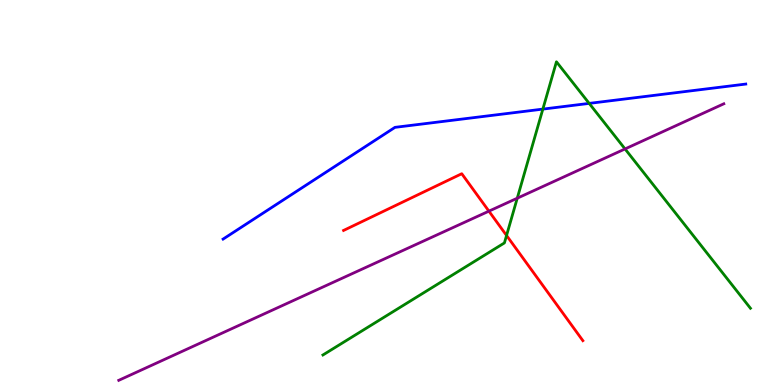[{'lines': ['blue', 'red'], 'intersections': []}, {'lines': ['green', 'red'], 'intersections': [{'x': 6.54, 'y': 3.88}]}, {'lines': ['purple', 'red'], 'intersections': [{'x': 6.31, 'y': 4.52}]}, {'lines': ['blue', 'green'], 'intersections': [{'x': 7.0, 'y': 7.17}, {'x': 7.6, 'y': 7.31}]}, {'lines': ['blue', 'purple'], 'intersections': []}, {'lines': ['green', 'purple'], 'intersections': [{'x': 6.67, 'y': 4.85}, {'x': 8.07, 'y': 6.13}]}]